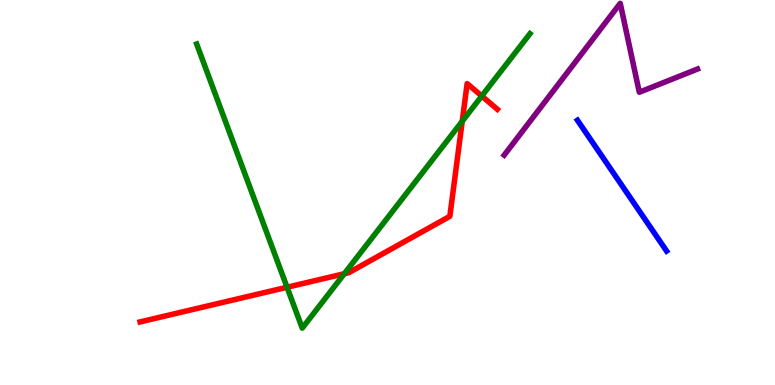[{'lines': ['blue', 'red'], 'intersections': []}, {'lines': ['green', 'red'], 'intersections': [{'x': 3.7, 'y': 2.54}, {'x': 4.44, 'y': 2.89}, {'x': 5.96, 'y': 6.85}, {'x': 6.22, 'y': 7.51}]}, {'lines': ['purple', 'red'], 'intersections': []}, {'lines': ['blue', 'green'], 'intersections': []}, {'lines': ['blue', 'purple'], 'intersections': []}, {'lines': ['green', 'purple'], 'intersections': []}]